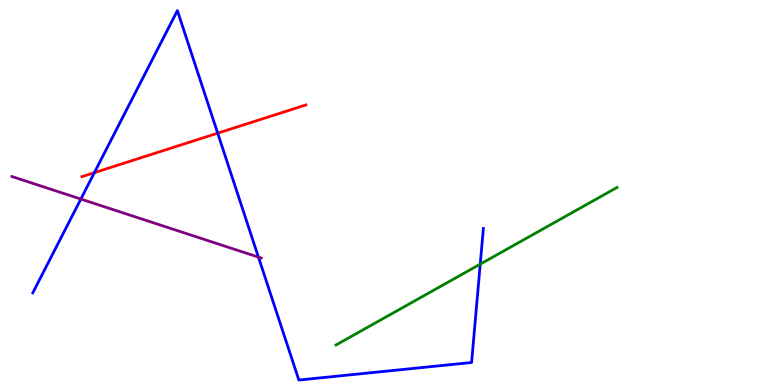[{'lines': ['blue', 'red'], 'intersections': [{'x': 1.22, 'y': 5.52}, {'x': 2.81, 'y': 6.54}]}, {'lines': ['green', 'red'], 'intersections': []}, {'lines': ['purple', 'red'], 'intersections': []}, {'lines': ['blue', 'green'], 'intersections': [{'x': 6.2, 'y': 3.14}]}, {'lines': ['blue', 'purple'], 'intersections': [{'x': 1.04, 'y': 4.83}, {'x': 3.33, 'y': 3.32}]}, {'lines': ['green', 'purple'], 'intersections': []}]